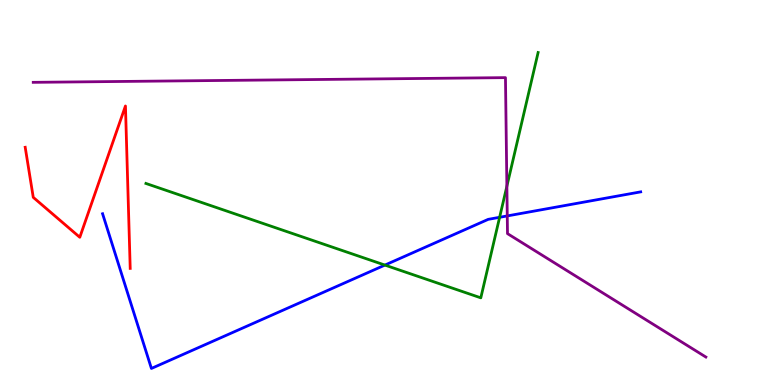[{'lines': ['blue', 'red'], 'intersections': []}, {'lines': ['green', 'red'], 'intersections': []}, {'lines': ['purple', 'red'], 'intersections': []}, {'lines': ['blue', 'green'], 'intersections': [{'x': 4.97, 'y': 3.11}, {'x': 6.45, 'y': 4.36}]}, {'lines': ['blue', 'purple'], 'intersections': [{'x': 6.55, 'y': 4.39}]}, {'lines': ['green', 'purple'], 'intersections': [{'x': 6.54, 'y': 5.16}]}]